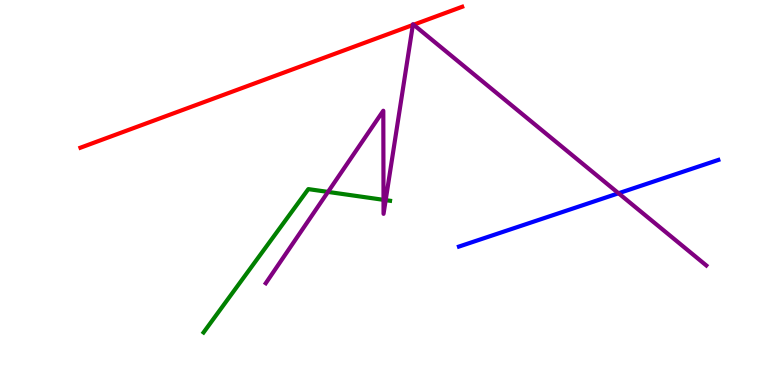[{'lines': ['blue', 'red'], 'intersections': []}, {'lines': ['green', 'red'], 'intersections': []}, {'lines': ['purple', 'red'], 'intersections': [{'x': 5.33, 'y': 9.35}, {'x': 5.34, 'y': 9.36}]}, {'lines': ['blue', 'green'], 'intersections': []}, {'lines': ['blue', 'purple'], 'intersections': [{'x': 7.98, 'y': 4.98}]}, {'lines': ['green', 'purple'], 'intersections': [{'x': 4.23, 'y': 5.02}, {'x': 4.95, 'y': 4.81}, {'x': 4.98, 'y': 4.8}]}]